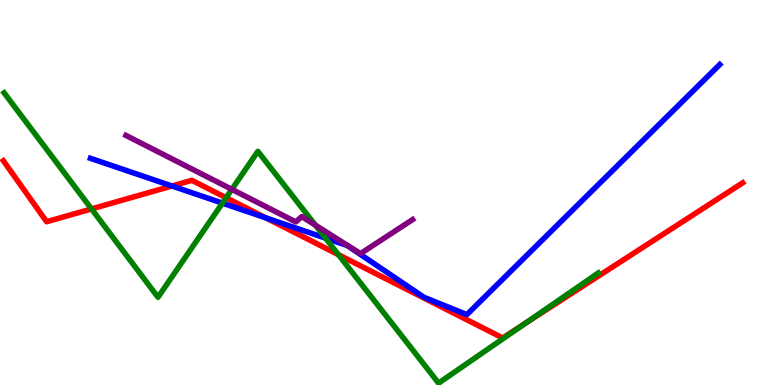[{'lines': ['blue', 'red'], 'intersections': [{'x': 2.22, 'y': 5.17}, {'x': 3.43, 'y': 4.34}]}, {'lines': ['green', 'red'], 'intersections': [{'x': 1.18, 'y': 4.57}, {'x': 2.92, 'y': 4.86}, {'x': 4.37, 'y': 3.39}, {'x': 6.77, 'y': 1.59}]}, {'lines': ['purple', 'red'], 'intersections': []}, {'lines': ['blue', 'green'], 'intersections': [{'x': 2.87, 'y': 4.72}, {'x': 4.2, 'y': 3.82}]}, {'lines': ['blue', 'purple'], 'intersections': []}, {'lines': ['green', 'purple'], 'intersections': [{'x': 2.99, 'y': 5.08}, {'x': 4.07, 'y': 4.15}]}]